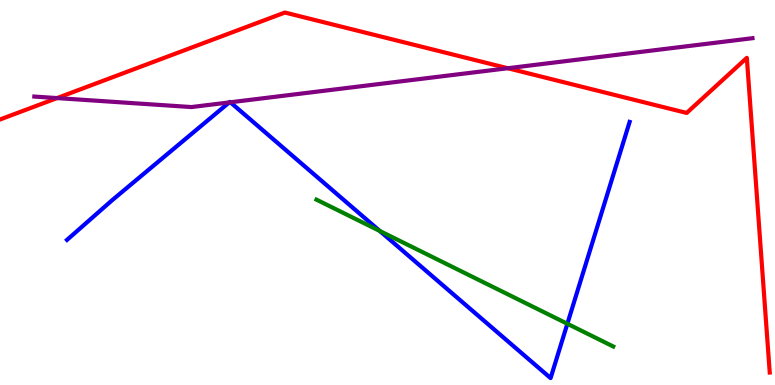[{'lines': ['blue', 'red'], 'intersections': []}, {'lines': ['green', 'red'], 'intersections': []}, {'lines': ['purple', 'red'], 'intersections': [{'x': 0.736, 'y': 7.45}, {'x': 6.55, 'y': 8.23}]}, {'lines': ['blue', 'green'], 'intersections': [{'x': 4.9, 'y': 4.0}, {'x': 7.32, 'y': 1.59}]}, {'lines': ['blue', 'purple'], 'intersections': [{'x': 2.96, 'y': 7.34}, {'x': 2.97, 'y': 7.34}]}, {'lines': ['green', 'purple'], 'intersections': []}]